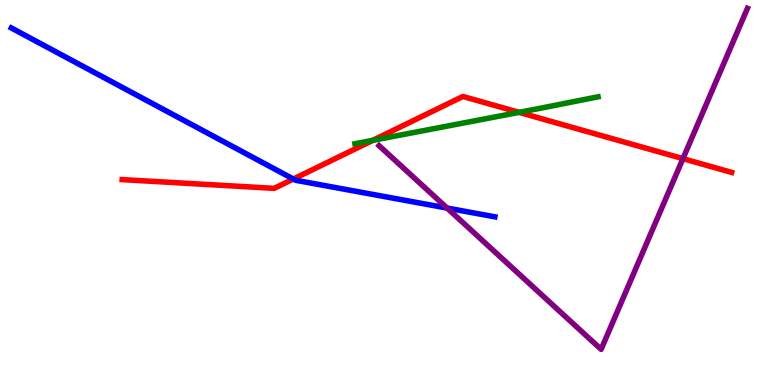[{'lines': ['blue', 'red'], 'intersections': [{'x': 3.79, 'y': 5.35}]}, {'lines': ['green', 'red'], 'intersections': [{'x': 4.81, 'y': 6.35}, {'x': 6.7, 'y': 7.08}]}, {'lines': ['purple', 'red'], 'intersections': [{'x': 8.81, 'y': 5.88}]}, {'lines': ['blue', 'green'], 'intersections': []}, {'lines': ['blue', 'purple'], 'intersections': [{'x': 5.77, 'y': 4.6}]}, {'lines': ['green', 'purple'], 'intersections': []}]